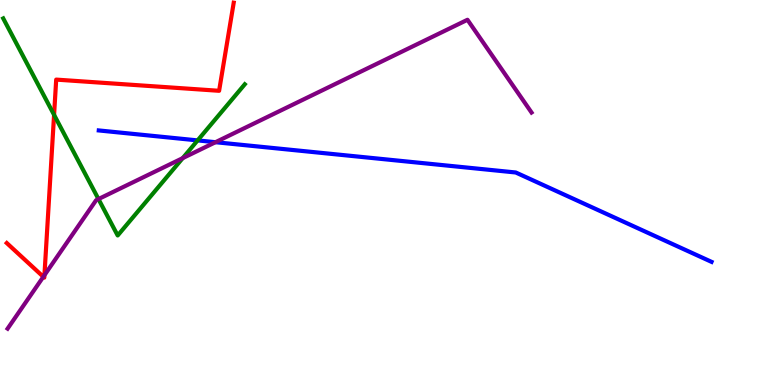[{'lines': ['blue', 'red'], 'intersections': []}, {'lines': ['green', 'red'], 'intersections': [{'x': 0.698, 'y': 7.02}]}, {'lines': ['purple', 'red'], 'intersections': [{'x': 0.559, 'y': 2.81}, {'x': 0.573, 'y': 2.85}]}, {'lines': ['blue', 'green'], 'intersections': [{'x': 2.55, 'y': 6.35}]}, {'lines': ['blue', 'purple'], 'intersections': [{'x': 2.78, 'y': 6.31}]}, {'lines': ['green', 'purple'], 'intersections': [{'x': 1.27, 'y': 4.83}, {'x': 2.36, 'y': 5.89}]}]